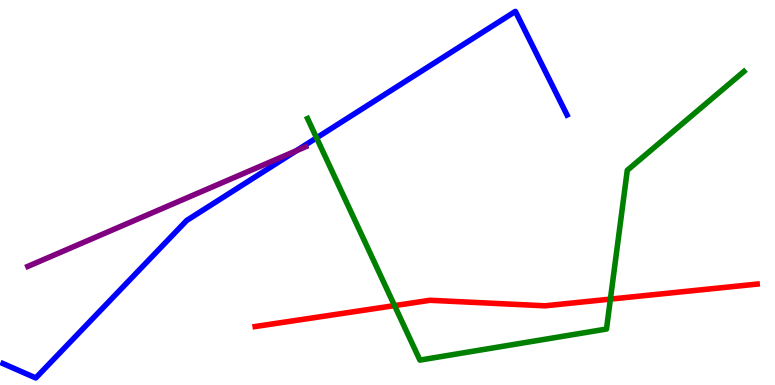[{'lines': ['blue', 'red'], 'intersections': []}, {'lines': ['green', 'red'], 'intersections': [{'x': 5.09, 'y': 2.06}, {'x': 7.88, 'y': 2.23}]}, {'lines': ['purple', 'red'], 'intersections': []}, {'lines': ['blue', 'green'], 'intersections': [{'x': 4.08, 'y': 6.42}]}, {'lines': ['blue', 'purple'], 'intersections': [{'x': 3.82, 'y': 6.08}]}, {'lines': ['green', 'purple'], 'intersections': []}]